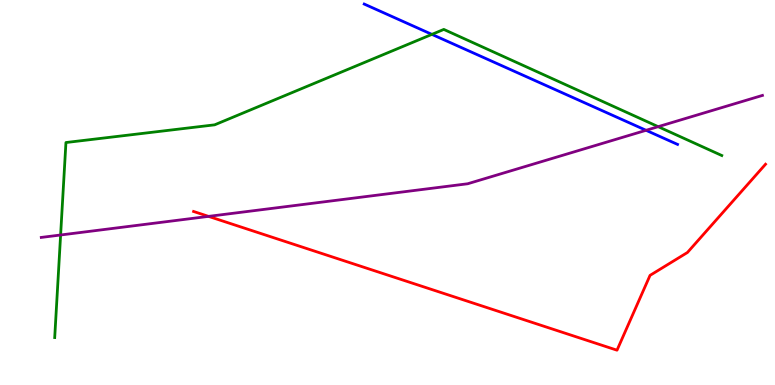[{'lines': ['blue', 'red'], 'intersections': []}, {'lines': ['green', 'red'], 'intersections': []}, {'lines': ['purple', 'red'], 'intersections': [{'x': 2.69, 'y': 4.38}]}, {'lines': ['blue', 'green'], 'intersections': [{'x': 5.57, 'y': 9.11}]}, {'lines': ['blue', 'purple'], 'intersections': [{'x': 8.34, 'y': 6.62}]}, {'lines': ['green', 'purple'], 'intersections': [{'x': 0.782, 'y': 3.9}, {'x': 8.49, 'y': 6.71}]}]